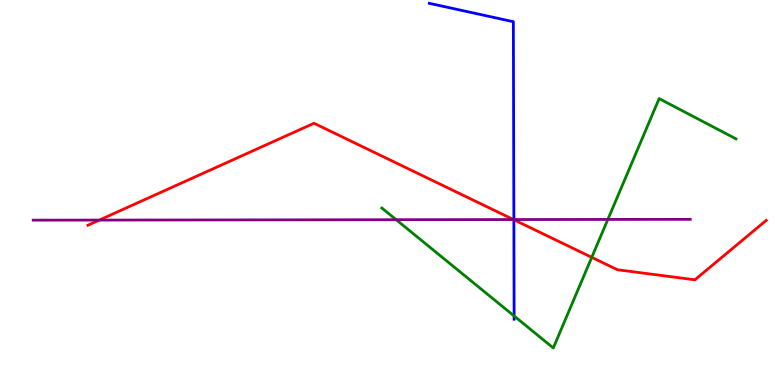[{'lines': ['blue', 'red'], 'intersections': [{'x': 6.63, 'y': 4.29}]}, {'lines': ['green', 'red'], 'intersections': [{'x': 7.64, 'y': 3.32}]}, {'lines': ['purple', 'red'], 'intersections': [{'x': 1.28, 'y': 4.28}, {'x': 6.63, 'y': 4.3}]}, {'lines': ['blue', 'green'], 'intersections': [{'x': 6.63, 'y': 1.79}]}, {'lines': ['blue', 'purple'], 'intersections': [{'x': 6.63, 'y': 4.3}]}, {'lines': ['green', 'purple'], 'intersections': [{'x': 5.11, 'y': 4.29}, {'x': 7.84, 'y': 4.3}]}]